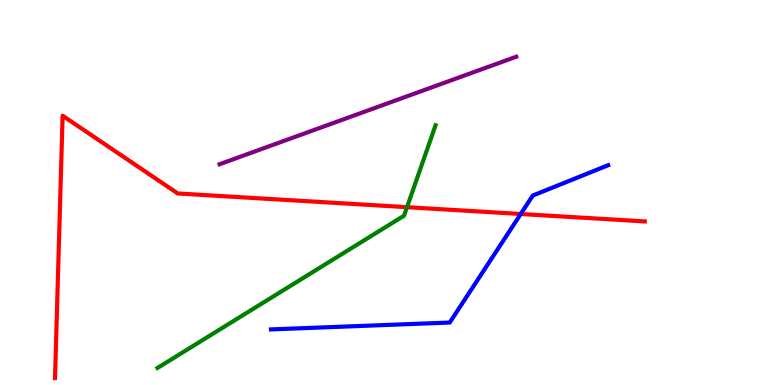[{'lines': ['blue', 'red'], 'intersections': [{'x': 6.72, 'y': 4.44}]}, {'lines': ['green', 'red'], 'intersections': [{'x': 5.25, 'y': 4.62}]}, {'lines': ['purple', 'red'], 'intersections': []}, {'lines': ['blue', 'green'], 'intersections': []}, {'lines': ['blue', 'purple'], 'intersections': []}, {'lines': ['green', 'purple'], 'intersections': []}]